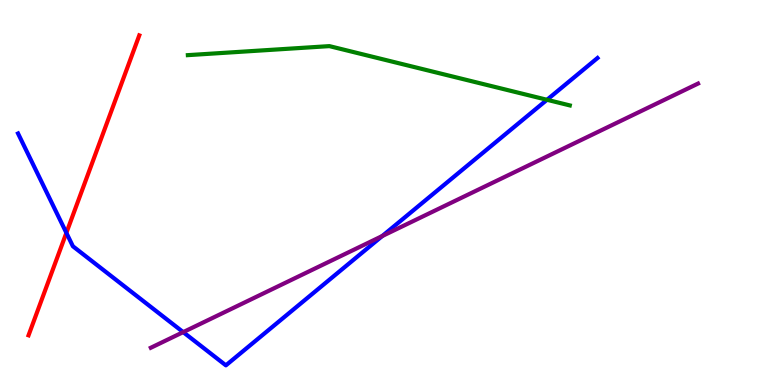[{'lines': ['blue', 'red'], 'intersections': [{'x': 0.856, 'y': 3.95}]}, {'lines': ['green', 'red'], 'intersections': []}, {'lines': ['purple', 'red'], 'intersections': []}, {'lines': ['blue', 'green'], 'intersections': [{'x': 7.06, 'y': 7.41}]}, {'lines': ['blue', 'purple'], 'intersections': [{'x': 2.36, 'y': 1.37}, {'x': 4.93, 'y': 3.87}]}, {'lines': ['green', 'purple'], 'intersections': []}]